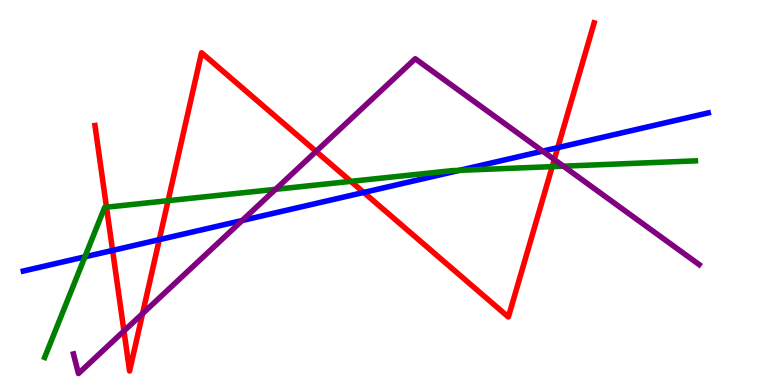[{'lines': ['blue', 'red'], 'intersections': [{'x': 1.45, 'y': 3.5}, {'x': 2.06, 'y': 3.78}, {'x': 4.69, 'y': 5.0}, {'x': 7.2, 'y': 6.16}]}, {'lines': ['green', 'red'], 'intersections': [{'x': 1.37, 'y': 4.62}, {'x': 2.17, 'y': 4.79}, {'x': 4.53, 'y': 5.29}, {'x': 7.13, 'y': 5.67}]}, {'lines': ['purple', 'red'], 'intersections': [{'x': 1.6, 'y': 1.4}, {'x': 1.84, 'y': 1.85}, {'x': 4.08, 'y': 6.07}, {'x': 7.15, 'y': 5.86}]}, {'lines': ['blue', 'green'], 'intersections': [{'x': 1.1, 'y': 3.33}, {'x': 5.93, 'y': 5.58}]}, {'lines': ['blue', 'purple'], 'intersections': [{'x': 3.12, 'y': 4.27}, {'x': 7.0, 'y': 6.07}]}, {'lines': ['green', 'purple'], 'intersections': [{'x': 3.56, 'y': 5.08}, {'x': 7.27, 'y': 5.68}]}]